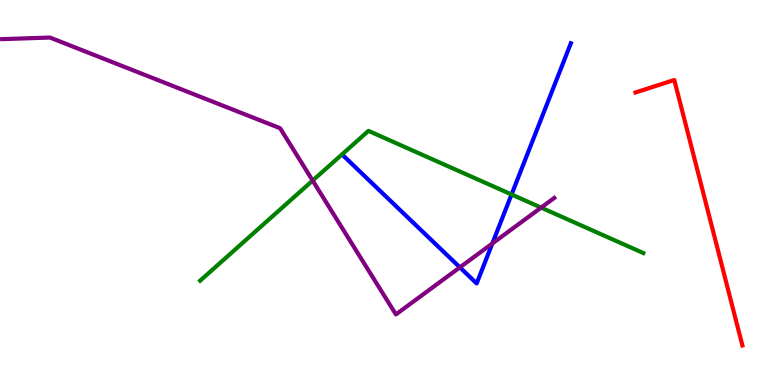[{'lines': ['blue', 'red'], 'intersections': []}, {'lines': ['green', 'red'], 'intersections': []}, {'lines': ['purple', 'red'], 'intersections': []}, {'lines': ['blue', 'green'], 'intersections': [{'x': 6.6, 'y': 4.95}]}, {'lines': ['blue', 'purple'], 'intersections': [{'x': 5.93, 'y': 3.06}, {'x': 6.35, 'y': 3.68}]}, {'lines': ['green', 'purple'], 'intersections': [{'x': 4.03, 'y': 5.31}, {'x': 6.98, 'y': 4.61}]}]